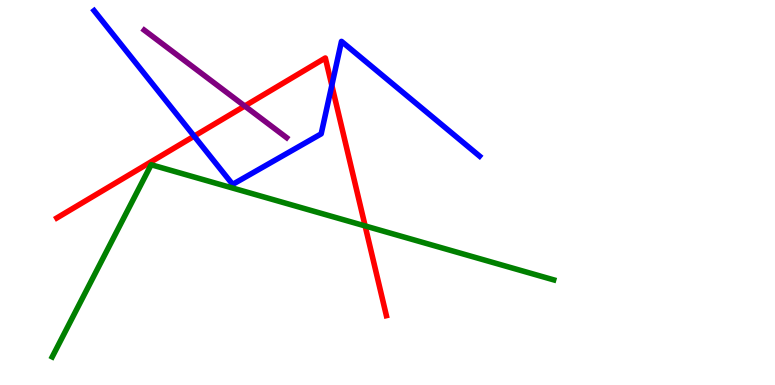[{'lines': ['blue', 'red'], 'intersections': [{'x': 2.51, 'y': 6.46}, {'x': 4.28, 'y': 7.78}]}, {'lines': ['green', 'red'], 'intersections': [{'x': 4.71, 'y': 4.13}]}, {'lines': ['purple', 'red'], 'intersections': [{'x': 3.16, 'y': 7.25}]}, {'lines': ['blue', 'green'], 'intersections': []}, {'lines': ['blue', 'purple'], 'intersections': []}, {'lines': ['green', 'purple'], 'intersections': []}]